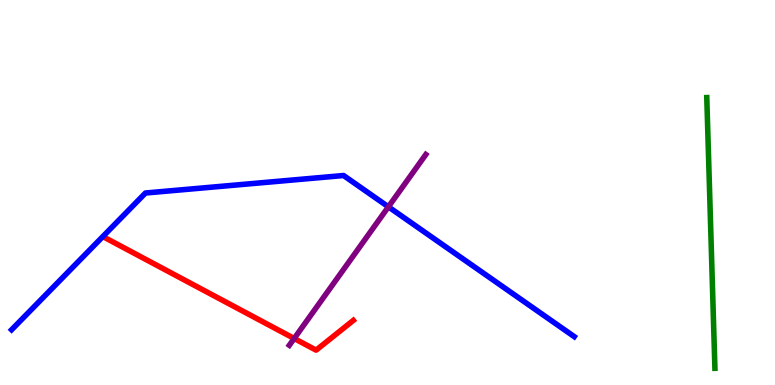[{'lines': ['blue', 'red'], 'intersections': []}, {'lines': ['green', 'red'], 'intersections': []}, {'lines': ['purple', 'red'], 'intersections': [{'x': 3.8, 'y': 1.21}]}, {'lines': ['blue', 'green'], 'intersections': []}, {'lines': ['blue', 'purple'], 'intersections': [{'x': 5.01, 'y': 4.63}]}, {'lines': ['green', 'purple'], 'intersections': []}]